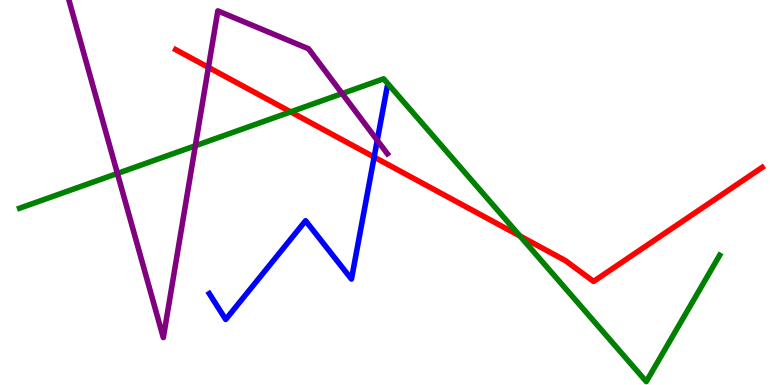[{'lines': ['blue', 'red'], 'intersections': [{'x': 4.83, 'y': 5.92}]}, {'lines': ['green', 'red'], 'intersections': [{'x': 3.75, 'y': 7.09}, {'x': 6.71, 'y': 3.87}]}, {'lines': ['purple', 'red'], 'intersections': [{'x': 2.69, 'y': 8.25}]}, {'lines': ['blue', 'green'], 'intersections': []}, {'lines': ['blue', 'purple'], 'intersections': [{'x': 4.87, 'y': 6.36}]}, {'lines': ['green', 'purple'], 'intersections': [{'x': 1.51, 'y': 5.49}, {'x': 2.52, 'y': 6.21}, {'x': 4.41, 'y': 7.57}]}]